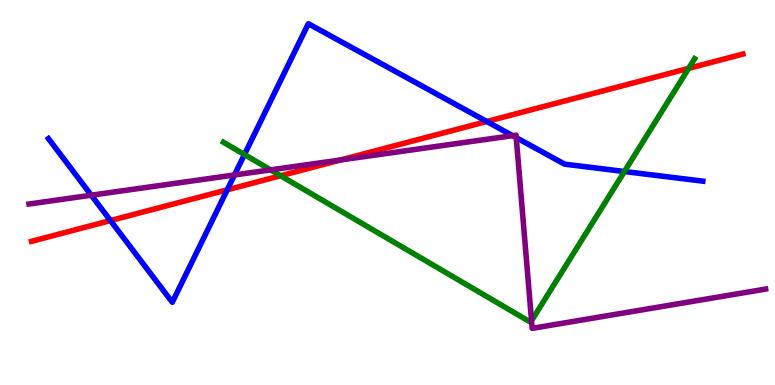[{'lines': ['blue', 'red'], 'intersections': [{'x': 1.43, 'y': 4.27}, {'x': 2.93, 'y': 5.07}, {'x': 6.28, 'y': 6.84}]}, {'lines': ['green', 'red'], 'intersections': [{'x': 3.62, 'y': 5.43}, {'x': 8.89, 'y': 8.22}]}, {'lines': ['purple', 'red'], 'intersections': [{'x': 4.4, 'y': 5.85}]}, {'lines': ['blue', 'green'], 'intersections': [{'x': 3.15, 'y': 5.99}, {'x': 8.06, 'y': 5.55}]}, {'lines': ['blue', 'purple'], 'intersections': [{'x': 1.18, 'y': 4.93}, {'x': 3.03, 'y': 5.46}, {'x': 6.61, 'y': 6.48}, {'x': 6.66, 'y': 6.42}]}, {'lines': ['green', 'purple'], 'intersections': [{'x': 3.49, 'y': 5.59}, {'x': 6.86, 'y': 1.67}]}]